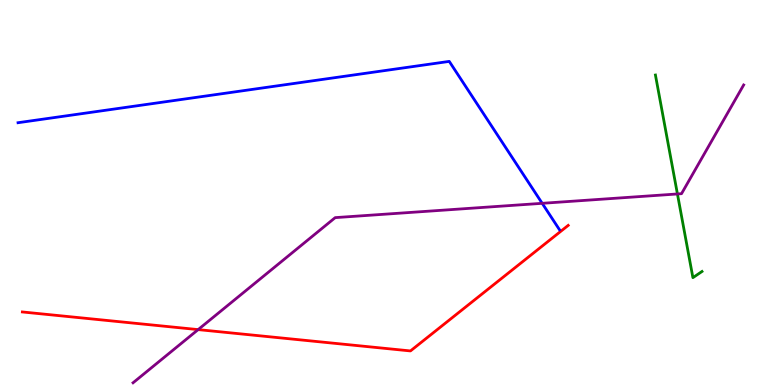[{'lines': ['blue', 'red'], 'intersections': []}, {'lines': ['green', 'red'], 'intersections': []}, {'lines': ['purple', 'red'], 'intersections': [{'x': 2.56, 'y': 1.44}]}, {'lines': ['blue', 'green'], 'intersections': []}, {'lines': ['blue', 'purple'], 'intersections': [{'x': 7.0, 'y': 4.72}]}, {'lines': ['green', 'purple'], 'intersections': [{'x': 8.74, 'y': 4.96}]}]